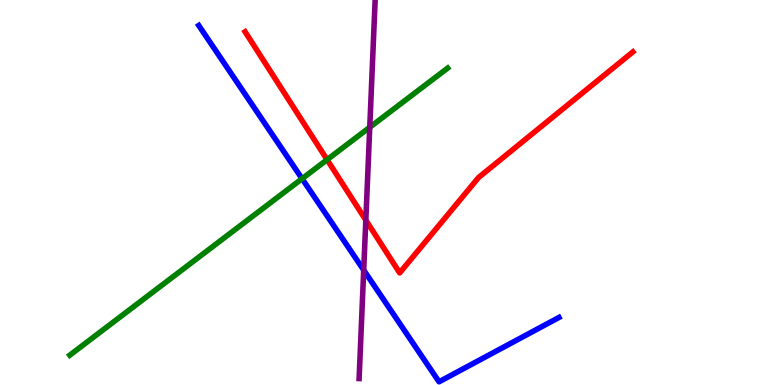[{'lines': ['blue', 'red'], 'intersections': []}, {'lines': ['green', 'red'], 'intersections': [{'x': 4.22, 'y': 5.85}]}, {'lines': ['purple', 'red'], 'intersections': [{'x': 4.72, 'y': 4.28}]}, {'lines': ['blue', 'green'], 'intersections': [{'x': 3.9, 'y': 5.36}]}, {'lines': ['blue', 'purple'], 'intersections': [{'x': 4.69, 'y': 2.98}]}, {'lines': ['green', 'purple'], 'intersections': [{'x': 4.77, 'y': 6.69}]}]